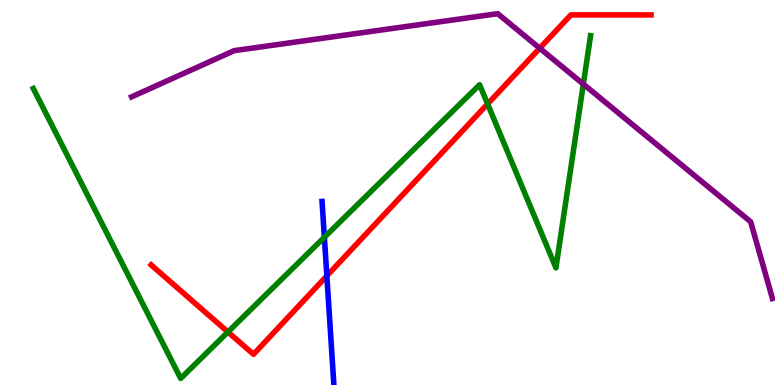[{'lines': ['blue', 'red'], 'intersections': [{'x': 4.22, 'y': 2.83}]}, {'lines': ['green', 'red'], 'intersections': [{'x': 2.94, 'y': 1.38}, {'x': 6.29, 'y': 7.3}]}, {'lines': ['purple', 'red'], 'intersections': [{'x': 6.96, 'y': 8.75}]}, {'lines': ['blue', 'green'], 'intersections': [{'x': 4.19, 'y': 3.84}]}, {'lines': ['blue', 'purple'], 'intersections': []}, {'lines': ['green', 'purple'], 'intersections': [{'x': 7.53, 'y': 7.82}]}]